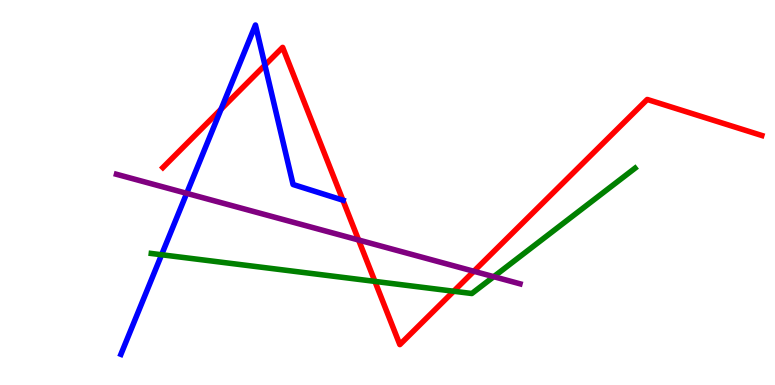[{'lines': ['blue', 'red'], 'intersections': [{'x': 2.85, 'y': 7.16}, {'x': 3.42, 'y': 8.31}, {'x': 4.42, 'y': 4.8}]}, {'lines': ['green', 'red'], 'intersections': [{'x': 4.84, 'y': 2.69}, {'x': 5.85, 'y': 2.44}]}, {'lines': ['purple', 'red'], 'intersections': [{'x': 4.63, 'y': 3.77}, {'x': 6.11, 'y': 2.95}]}, {'lines': ['blue', 'green'], 'intersections': [{'x': 2.09, 'y': 3.38}]}, {'lines': ['blue', 'purple'], 'intersections': [{'x': 2.41, 'y': 4.98}]}, {'lines': ['green', 'purple'], 'intersections': [{'x': 6.37, 'y': 2.81}]}]